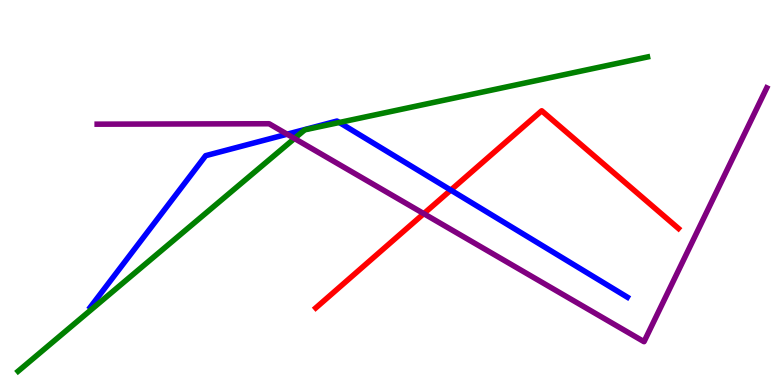[{'lines': ['blue', 'red'], 'intersections': [{'x': 5.82, 'y': 5.06}]}, {'lines': ['green', 'red'], 'intersections': []}, {'lines': ['purple', 'red'], 'intersections': [{'x': 5.47, 'y': 4.45}]}, {'lines': ['blue', 'green'], 'intersections': [{'x': 4.38, 'y': 6.82}]}, {'lines': ['blue', 'purple'], 'intersections': [{'x': 3.7, 'y': 6.51}]}, {'lines': ['green', 'purple'], 'intersections': [{'x': 3.8, 'y': 6.4}]}]